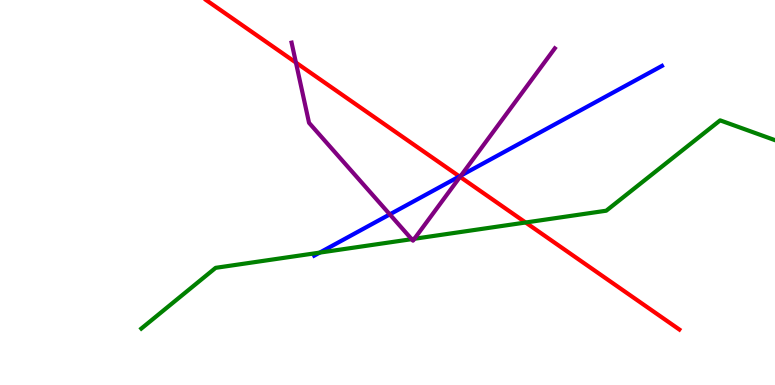[{'lines': ['blue', 'red'], 'intersections': [{'x': 5.93, 'y': 5.42}]}, {'lines': ['green', 'red'], 'intersections': [{'x': 6.78, 'y': 4.22}]}, {'lines': ['purple', 'red'], 'intersections': [{'x': 3.82, 'y': 8.37}, {'x': 5.94, 'y': 5.41}]}, {'lines': ['blue', 'green'], 'intersections': [{'x': 4.12, 'y': 3.44}]}, {'lines': ['blue', 'purple'], 'intersections': [{'x': 5.03, 'y': 4.43}, {'x': 5.95, 'y': 5.44}]}, {'lines': ['green', 'purple'], 'intersections': [{'x': 5.31, 'y': 3.79}, {'x': 5.35, 'y': 3.8}]}]